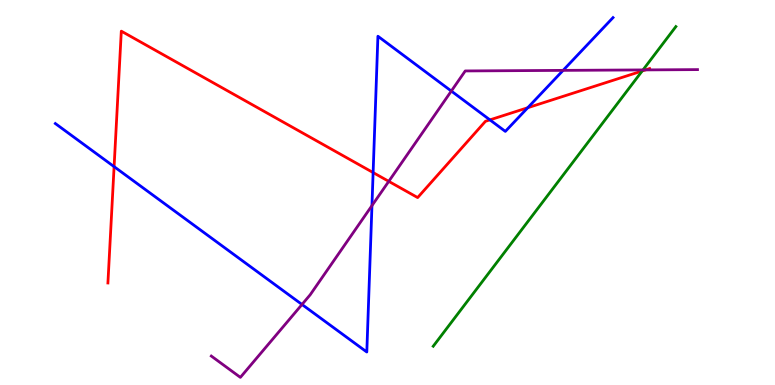[{'lines': ['blue', 'red'], 'intersections': [{'x': 1.47, 'y': 5.67}, {'x': 4.81, 'y': 5.52}, {'x': 6.32, 'y': 6.89}, {'x': 6.81, 'y': 7.2}]}, {'lines': ['green', 'red'], 'intersections': [{'x': 8.29, 'y': 8.16}]}, {'lines': ['purple', 'red'], 'intersections': [{'x': 5.02, 'y': 5.29}, {'x': 8.33, 'y': 8.18}]}, {'lines': ['blue', 'green'], 'intersections': []}, {'lines': ['blue', 'purple'], 'intersections': [{'x': 3.9, 'y': 2.09}, {'x': 4.8, 'y': 4.66}, {'x': 5.82, 'y': 7.63}, {'x': 7.27, 'y': 8.17}]}, {'lines': ['green', 'purple'], 'intersections': [{'x': 8.3, 'y': 8.18}]}]